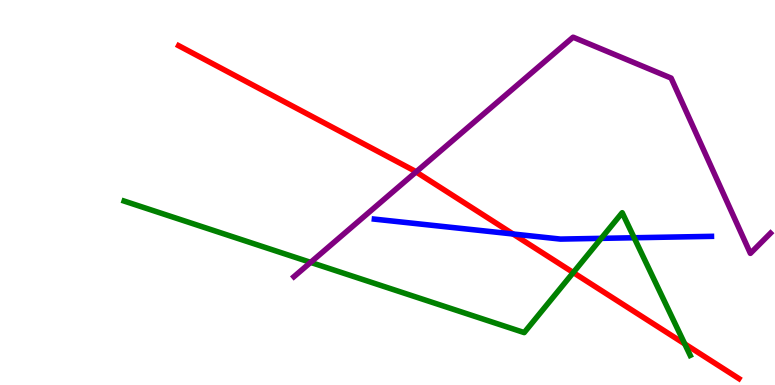[{'lines': ['blue', 'red'], 'intersections': [{'x': 6.62, 'y': 3.92}]}, {'lines': ['green', 'red'], 'intersections': [{'x': 7.4, 'y': 2.92}, {'x': 8.84, 'y': 1.07}]}, {'lines': ['purple', 'red'], 'intersections': [{'x': 5.37, 'y': 5.53}]}, {'lines': ['blue', 'green'], 'intersections': [{'x': 7.76, 'y': 3.81}, {'x': 8.18, 'y': 3.82}]}, {'lines': ['blue', 'purple'], 'intersections': []}, {'lines': ['green', 'purple'], 'intersections': [{'x': 4.01, 'y': 3.19}]}]